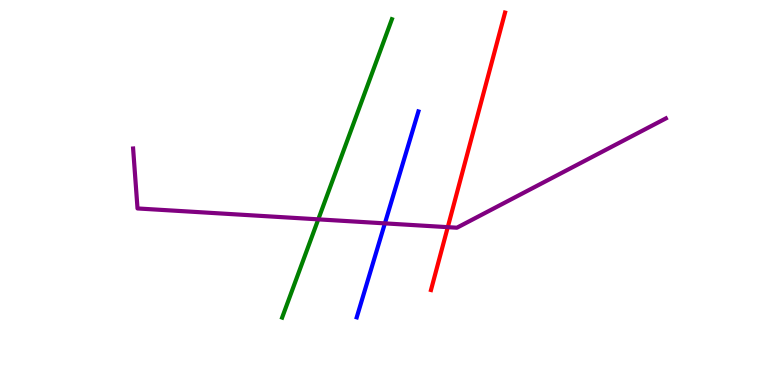[{'lines': ['blue', 'red'], 'intersections': []}, {'lines': ['green', 'red'], 'intersections': []}, {'lines': ['purple', 'red'], 'intersections': [{'x': 5.78, 'y': 4.1}]}, {'lines': ['blue', 'green'], 'intersections': []}, {'lines': ['blue', 'purple'], 'intersections': [{'x': 4.97, 'y': 4.2}]}, {'lines': ['green', 'purple'], 'intersections': [{'x': 4.11, 'y': 4.3}]}]